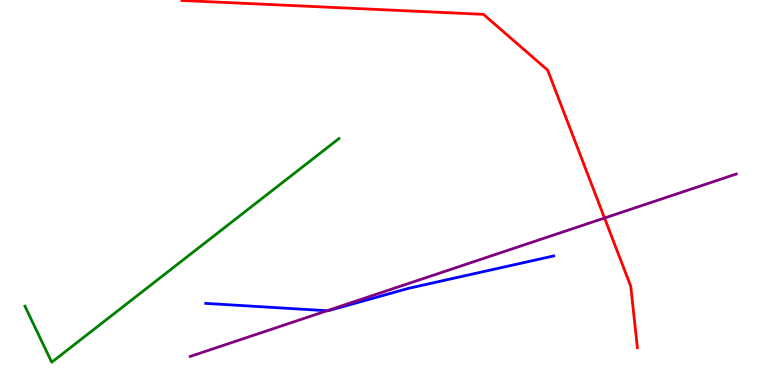[{'lines': ['blue', 'red'], 'intersections': []}, {'lines': ['green', 'red'], 'intersections': []}, {'lines': ['purple', 'red'], 'intersections': [{'x': 7.8, 'y': 4.34}]}, {'lines': ['blue', 'green'], 'intersections': []}, {'lines': ['blue', 'purple'], 'intersections': [{'x': 4.22, 'y': 1.93}]}, {'lines': ['green', 'purple'], 'intersections': []}]